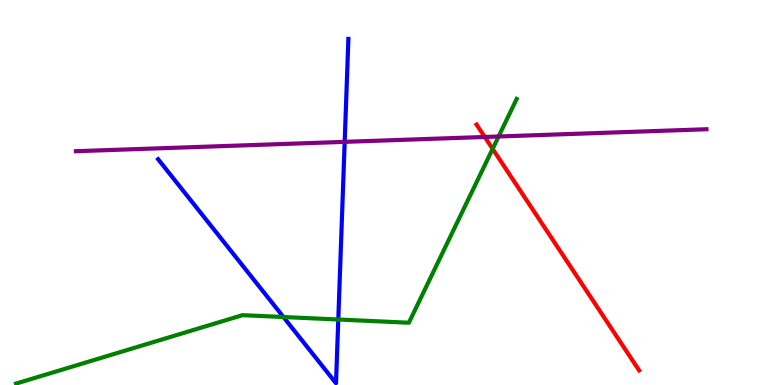[{'lines': ['blue', 'red'], 'intersections': []}, {'lines': ['green', 'red'], 'intersections': [{'x': 6.36, 'y': 6.13}]}, {'lines': ['purple', 'red'], 'intersections': [{'x': 6.25, 'y': 6.44}]}, {'lines': ['blue', 'green'], 'intersections': [{'x': 3.66, 'y': 1.77}, {'x': 4.36, 'y': 1.7}]}, {'lines': ['blue', 'purple'], 'intersections': [{'x': 4.45, 'y': 6.32}]}, {'lines': ['green', 'purple'], 'intersections': [{'x': 6.43, 'y': 6.45}]}]